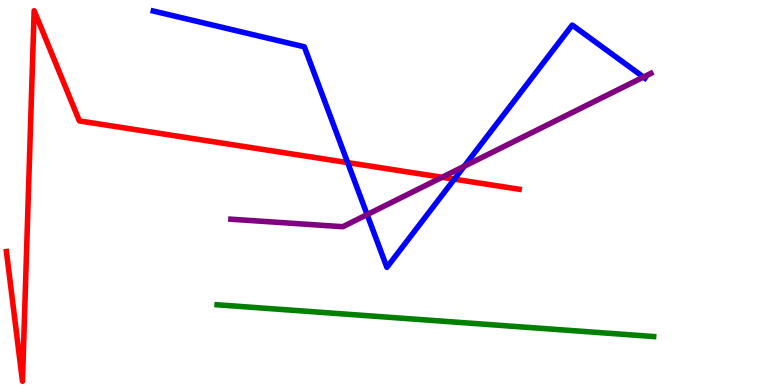[{'lines': ['blue', 'red'], 'intersections': [{'x': 4.49, 'y': 5.78}, {'x': 5.86, 'y': 5.35}]}, {'lines': ['green', 'red'], 'intersections': []}, {'lines': ['purple', 'red'], 'intersections': [{'x': 5.7, 'y': 5.4}]}, {'lines': ['blue', 'green'], 'intersections': []}, {'lines': ['blue', 'purple'], 'intersections': [{'x': 4.74, 'y': 4.43}, {'x': 5.99, 'y': 5.68}, {'x': 8.3, 'y': 8.0}]}, {'lines': ['green', 'purple'], 'intersections': []}]